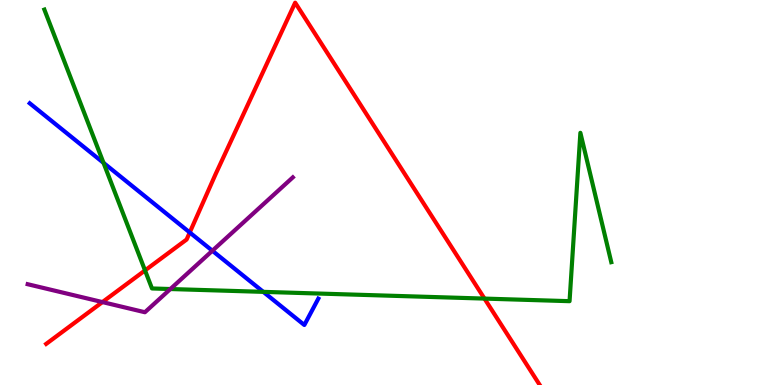[{'lines': ['blue', 'red'], 'intersections': [{'x': 2.45, 'y': 3.96}]}, {'lines': ['green', 'red'], 'intersections': [{'x': 1.87, 'y': 2.98}, {'x': 6.25, 'y': 2.24}]}, {'lines': ['purple', 'red'], 'intersections': [{'x': 1.32, 'y': 2.15}]}, {'lines': ['blue', 'green'], 'intersections': [{'x': 1.34, 'y': 5.77}, {'x': 3.4, 'y': 2.42}]}, {'lines': ['blue', 'purple'], 'intersections': [{'x': 2.74, 'y': 3.49}]}, {'lines': ['green', 'purple'], 'intersections': [{'x': 2.2, 'y': 2.49}]}]